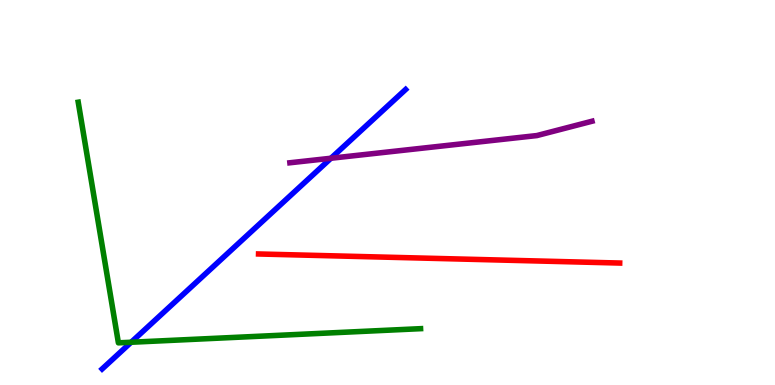[{'lines': ['blue', 'red'], 'intersections': []}, {'lines': ['green', 'red'], 'intersections': []}, {'lines': ['purple', 'red'], 'intersections': []}, {'lines': ['blue', 'green'], 'intersections': [{'x': 1.69, 'y': 1.11}]}, {'lines': ['blue', 'purple'], 'intersections': [{'x': 4.27, 'y': 5.89}]}, {'lines': ['green', 'purple'], 'intersections': []}]